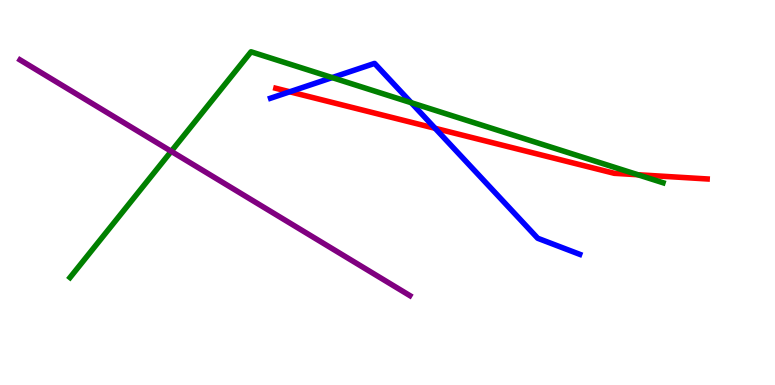[{'lines': ['blue', 'red'], 'intersections': [{'x': 3.74, 'y': 7.62}, {'x': 5.61, 'y': 6.67}]}, {'lines': ['green', 'red'], 'intersections': [{'x': 8.23, 'y': 5.46}]}, {'lines': ['purple', 'red'], 'intersections': []}, {'lines': ['blue', 'green'], 'intersections': [{'x': 4.29, 'y': 7.98}, {'x': 5.31, 'y': 7.33}]}, {'lines': ['blue', 'purple'], 'intersections': []}, {'lines': ['green', 'purple'], 'intersections': [{'x': 2.21, 'y': 6.07}]}]